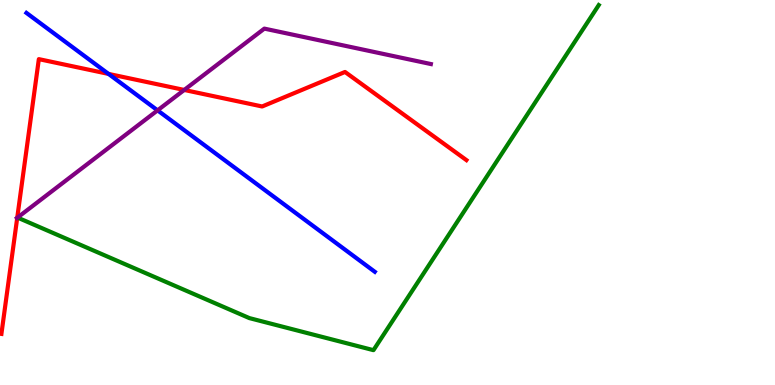[{'lines': ['blue', 'red'], 'intersections': [{'x': 1.4, 'y': 8.08}]}, {'lines': ['green', 'red'], 'intersections': []}, {'lines': ['purple', 'red'], 'intersections': [{'x': 0.222, 'y': 4.34}, {'x': 2.38, 'y': 7.66}]}, {'lines': ['blue', 'green'], 'intersections': []}, {'lines': ['blue', 'purple'], 'intersections': [{'x': 2.03, 'y': 7.13}]}, {'lines': ['green', 'purple'], 'intersections': []}]